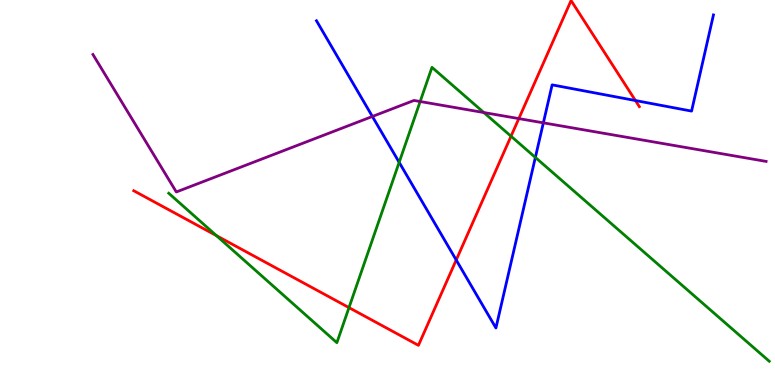[{'lines': ['blue', 'red'], 'intersections': [{'x': 5.89, 'y': 3.25}, {'x': 8.2, 'y': 7.39}]}, {'lines': ['green', 'red'], 'intersections': [{'x': 2.79, 'y': 3.88}, {'x': 4.5, 'y': 2.01}, {'x': 6.59, 'y': 6.46}]}, {'lines': ['purple', 'red'], 'intersections': [{'x': 6.69, 'y': 6.92}]}, {'lines': ['blue', 'green'], 'intersections': [{'x': 5.15, 'y': 5.78}, {'x': 6.91, 'y': 5.91}]}, {'lines': ['blue', 'purple'], 'intersections': [{'x': 4.8, 'y': 6.97}, {'x': 7.01, 'y': 6.81}]}, {'lines': ['green', 'purple'], 'intersections': [{'x': 5.42, 'y': 7.36}, {'x': 6.24, 'y': 7.08}]}]